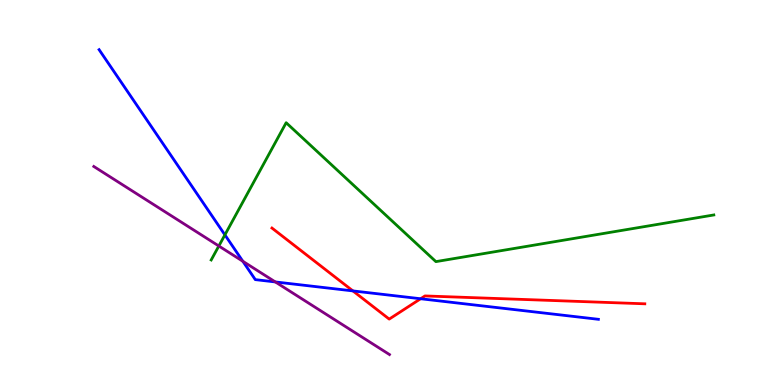[{'lines': ['blue', 'red'], 'intersections': [{'x': 4.55, 'y': 2.44}, {'x': 5.43, 'y': 2.24}]}, {'lines': ['green', 'red'], 'intersections': []}, {'lines': ['purple', 'red'], 'intersections': []}, {'lines': ['blue', 'green'], 'intersections': [{'x': 2.9, 'y': 3.9}]}, {'lines': ['blue', 'purple'], 'intersections': [{'x': 3.13, 'y': 3.21}, {'x': 3.55, 'y': 2.68}]}, {'lines': ['green', 'purple'], 'intersections': [{'x': 2.82, 'y': 3.61}]}]